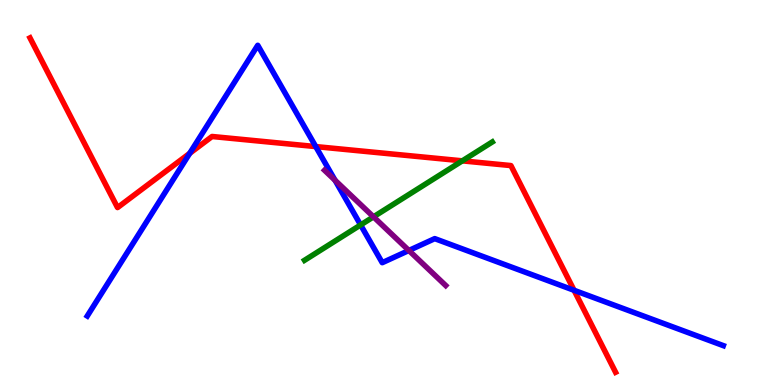[{'lines': ['blue', 'red'], 'intersections': [{'x': 2.45, 'y': 6.02}, {'x': 4.07, 'y': 6.19}, {'x': 7.41, 'y': 2.46}]}, {'lines': ['green', 'red'], 'intersections': [{'x': 5.97, 'y': 5.82}]}, {'lines': ['purple', 'red'], 'intersections': []}, {'lines': ['blue', 'green'], 'intersections': [{'x': 4.65, 'y': 4.16}]}, {'lines': ['blue', 'purple'], 'intersections': [{'x': 4.32, 'y': 5.32}, {'x': 5.28, 'y': 3.49}]}, {'lines': ['green', 'purple'], 'intersections': [{'x': 4.82, 'y': 4.37}]}]